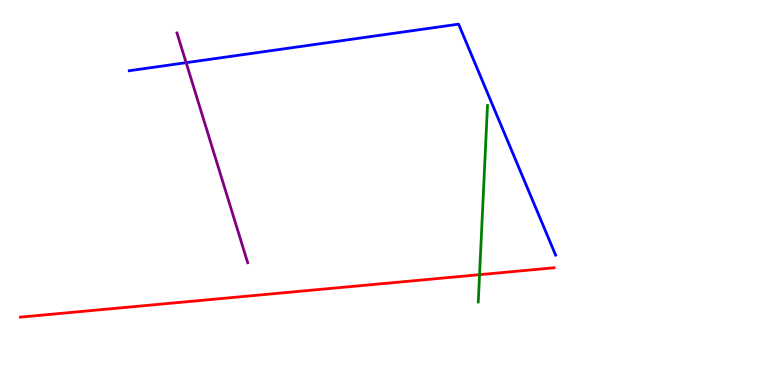[{'lines': ['blue', 'red'], 'intersections': []}, {'lines': ['green', 'red'], 'intersections': [{'x': 6.19, 'y': 2.87}]}, {'lines': ['purple', 'red'], 'intersections': []}, {'lines': ['blue', 'green'], 'intersections': []}, {'lines': ['blue', 'purple'], 'intersections': [{'x': 2.4, 'y': 8.37}]}, {'lines': ['green', 'purple'], 'intersections': []}]